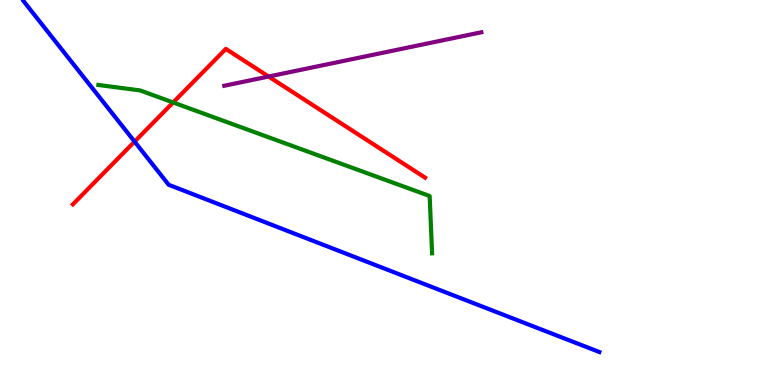[{'lines': ['blue', 'red'], 'intersections': [{'x': 1.74, 'y': 6.32}]}, {'lines': ['green', 'red'], 'intersections': [{'x': 2.23, 'y': 7.34}]}, {'lines': ['purple', 'red'], 'intersections': [{'x': 3.47, 'y': 8.01}]}, {'lines': ['blue', 'green'], 'intersections': []}, {'lines': ['blue', 'purple'], 'intersections': []}, {'lines': ['green', 'purple'], 'intersections': []}]